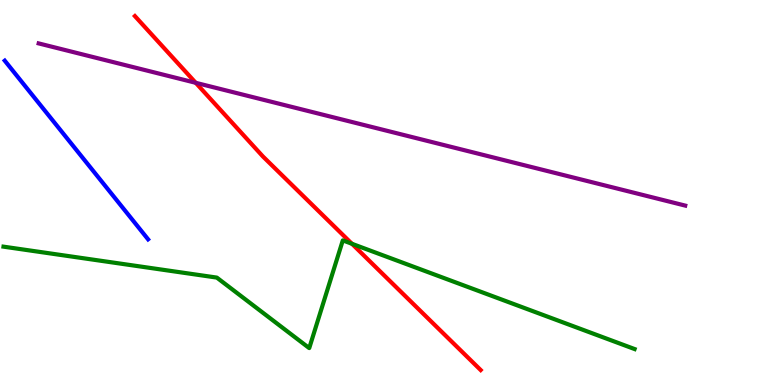[{'lines': ['blue', 'red'], 'intersections': []}, {'lines': ['green', 'red'], 'intersections': [{'x': 4.54, 'y': 3.67}]}, {'lines': ['purple', 'red'], 'intersections': [{'x': 2.53, 'y': 7.85}]}, {'lines': ['blue', 'green'], 'intersections': []}, {'lines': ['blue', 'purple'], 'intersections': []}, {'lines': ['green', 'purple'], 'intersections': []}]